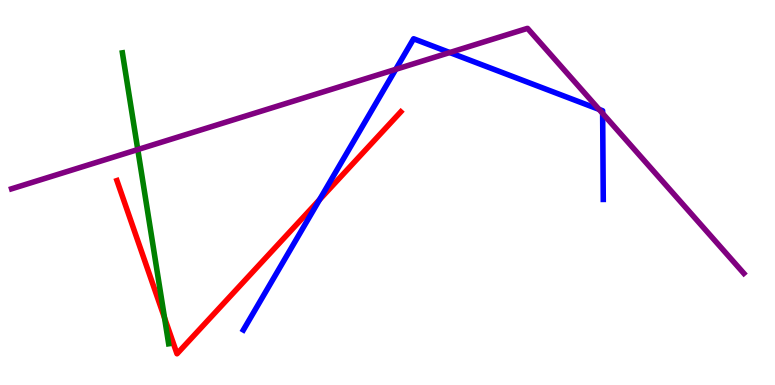[{'lines': ['blue', 'red'], 'intersections': [{'x': 4.12, 'y': 4.81}]}, {'lines': ['green', 'red'], 'intersections': [{'x': 2.12, 'y': 1.74}]}, {'lines': ['purple', 'red'], 'intersections': []}, {'lines': ['blue', 'green'], 'intersections': []}, {'lines': ['blue', 'purple'], 'intersections': [{'x': 5.11, 'y': 8.2}, {'x': 5.8, 'y': 8.64}, {'x': 7.73, 'y': 7.16}, {'x': 7.78, 'y': 7.05}]}, {'lines': ['green', 'purple'], 'intersections': [{'x': 1.78, 'y': 6.12}]}]